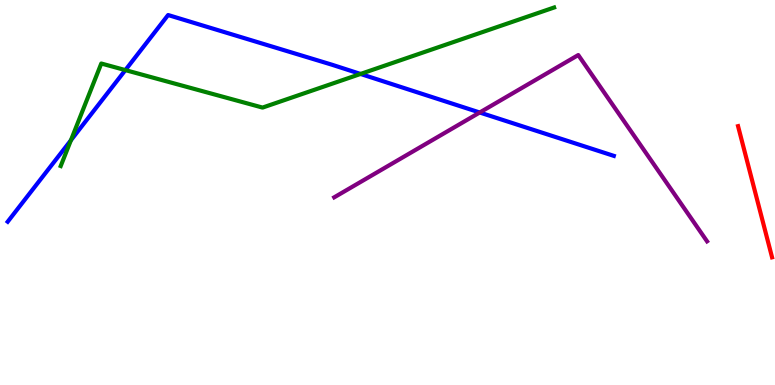[{'lines': ['blue', 'red'], 'intersections': []}, {'lines': ['green', 'red'], 'intersections': []}, {'lines': ['purple', 'red'], 'intersections': []}, {'lines': ['blue', 'green'], 'intersections': [{'x': 0.915, 'y': 6.36}, {'x': 1.62, 'y': 8.18}, {'x': 4.65, 'y': 8.08}]}, {'lines': ['blue', 'purple'], 'intersections': [{'x': 6.19, 'y': 7.08}]}, {'lines': ['green', 'purple'], 'intersections': []}]